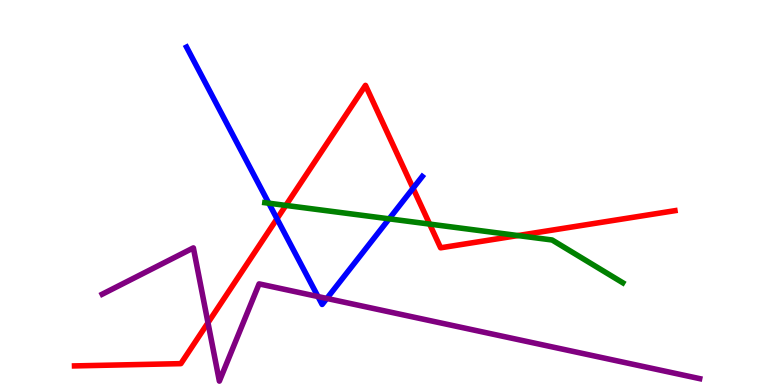[{'lines': ['blue', 'red'], 'intersections': [{'x': 3.57, 'y': 4.32}, {'x': 5.33, 'y': 5.11}]}, {'lines': ['green', 'red'], 'intersections': [{'x': 3.69, 'y': 4.66}, {'x': 5.54, 'y': 4.18}, {'x': 6.68, 'y': 3.88}]}, {'lines': ['purple', 'red'], 'intersections': [{'x': 2.68, 'y': 1.62}]}, {'lines': ['blue', 'green'], 'intersections': [{'x': 3.47, 'y': 4.72}, {'x': 5.02, 'y': 4.32}]}, {'lines': ['blue', 'purple'], 'intersections': [{'x': 4.1, 'y': 2.3}, {'x': 4.22, 'y': 2.25}]}, {'lines': ['green', 'purple'], 'intersections': []}]